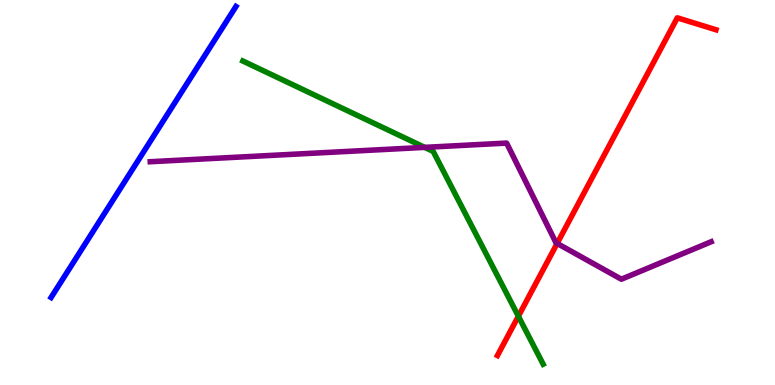[{'lines': ['blue', 'red'], 'intersections': []}, {'lines': ['green', 'red'], 'intersections': [{'x': 6.69, 'y': 1.79}]}, {'lines': ['purple', 'red'], 'intersections': [{'x': 7.19, 'y': 3.68}]}, {'lines': ['blue', 'green'], 'intersections': []}, {'lines': ['blue', 'purple'], 'intersections': []}, {'lines': ['green', 'purple'], 'intersections': [{'x': 5.48, 'y': 6.17}]}]